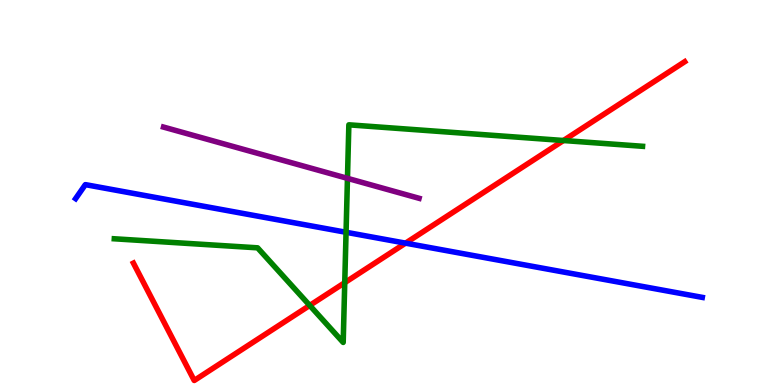[{'lines': ['blue', 'red'], 'intersections': [{'x': 5.23, 'y': 3.68}]}, {'lines': ['green', 'red'], 'intersections': [{'x': 4.0, 'y': 2.07}, {'x': 4.45, 'y': 2.66}, {'x': 7.27, 'y': 6.35}]}, {'lines': ['purple', 'red'], 'intersections': []}, {'lines': ['blue', 'green'], 'intersections': [{'x': 4.47, 'y': 3.97}]}, {'lines': ['blue', 'purple'], 'intersections': []}, {'lines': ['green', 'purple'], 'intersections': [{'x': 4.48, 'y': 5.37}]}]